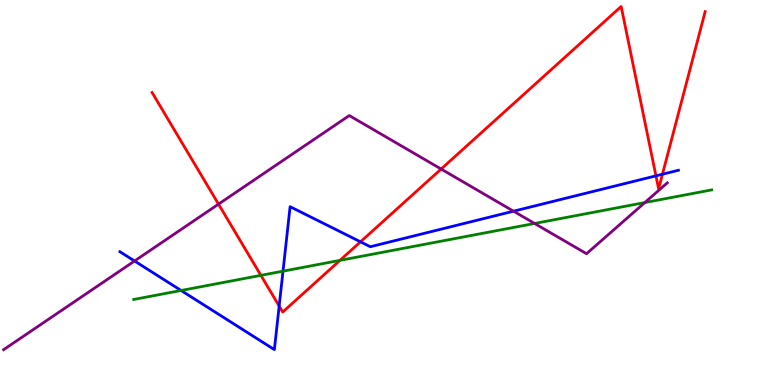[{'lines': ['blue', 'red'], 'intersections': [{'x': 3.6, 'y': 2.05}, {'x': 4.65, 'y': 3.72}, {'x': 8.46, 'y': 5.43}, {'x': 8.55, 'y': 5.47}]}, {'lines': ['green', 'red'], 'intersections': [{'x': 3.37, 'y': 2.85}, {'x': 4.39, 'y': 3.24}]}, {'lines': ['purple', 'red'], 'intersections': [{'x': 2.82, 'y': 4.7}, {'x': 5.69, 'y': 5.61}]}, {'lines': ['blue', 'green'], 'intersections': [{'x': 2.34, 'y': 2.45}, {'x': 3.65, 'y': 2.96}]}, {'lines': ['blue', 'purple'], 'intersections': [{'x': 1.74, 'y': 3.22}, {'x': 6.63, 'y': 4.51}]}, {'lines': ['green', 'purple'], 'intersections': [{'x': 6.9, 'y': 4.2}, {'x': 8.32, 'y': 4.74}]}]